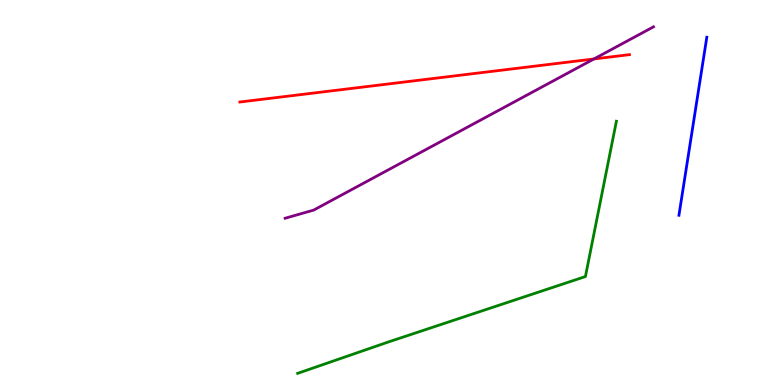[{'lines': ['blue', 'red'], 'intersections': []}, {'lines': ['green', 'red'], 'intersections': []}, {'lines': ['purple', 'red'], 'intersections': [{'x': 7.66, 'y': 8.47}]}, {'lines': ['blue', 'green'], 'intersections': []}, {'lines': ['blue', 'purple'], 'intersections': []}, {'lines': ['green', 'purple'], 'intersections': []}]